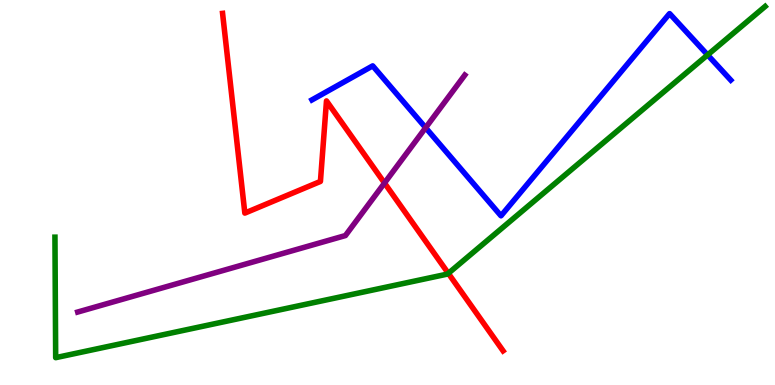[{'lines': ['blue', 'red'], 'intersections': []}, {'lines': ['green', 'red'], 'intersections': [{'x': 5.78, 'y': 2.9}]}, {'lines': ['purple', 'red'], 'intersections': [{'x': 4.96, 'y': 5.25}]}, {'lines': ['blue', 'green'], 'intersections': [{'x': 9.13, 'y': 8.57}]}, {'lines': ['blue', 'purple'], 'intersections': [{'x': 5.49, 'y': 6.68}]}, {'lines': ['green', 'purple'], 'intersections': []}]